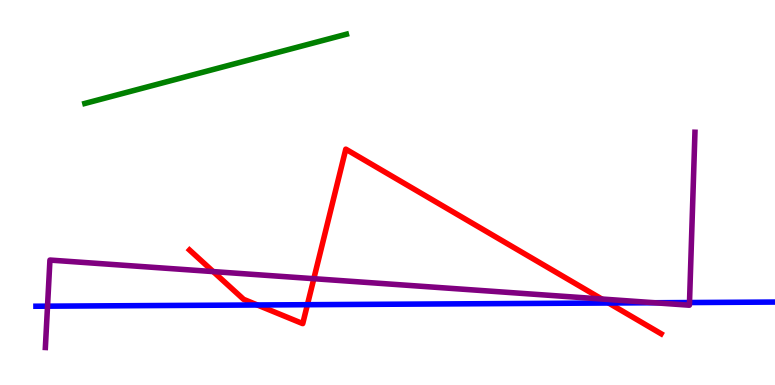[{'lines': ['blue', 'red'], 'intersections': [{'x': 3.32, 'y': 2.08}, {'x': 3.97, 'y': 2.09}, {'x': 7.85, 'y': 2.13}]}, {'lines': ['green', 'red'], 'intersections': []}, {'lines': ['purple', 'red'], 'intersections': [{'x': 2.75, 'y': 2.95}, {'x': 4.05, 'y': 2.76}, {'x': 7.76, 'y': 2.23}]}, {'lines': ['blue', 'green'], 'intersections': []}, {'lines': ['blue', 'purple'], 'intersections': [{'x': 0.613, 'y': 2.05}, {'x': 8.44, 'y': 2.14}, {'x': 8.9, 'y': 2.14}]}, {'lines': ['green', 'purple'], 'intersections': []}]